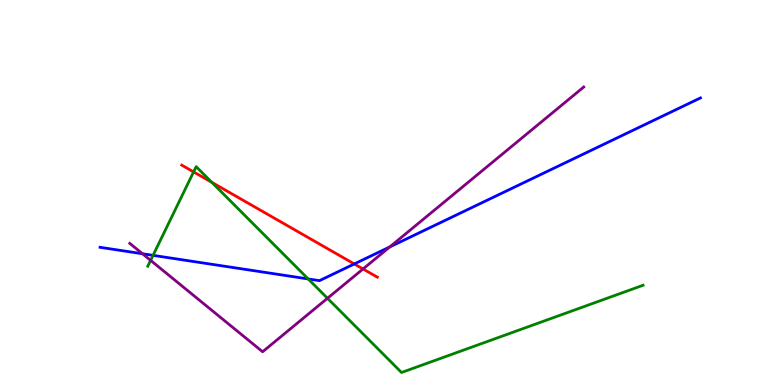[{'lines': ['blue', 'red'], 'intersections': [{'x': 4.57, 'y': 3.14}]}, {'lines': ['green', 'red'], 'intersections': [{'x': 2.5, 'y': 5.53}, {'x': 2.73, 'y': 5.26}]}, {'lines': ['purple', 'red'], 'intersections': [{'x': 4.68, 'y': 3.01}]}, {'lines': ['blue', 'green'], 'intersections': [{'x': 1.97, 'y': 3.37}, {'x': 3.98, 'y': 2.75}]}, {'lines': ['blue', 'purple'], 'intersections': [{'x': 1.84, 'y': 3.41}, {'x': 5.03, 'y': 3.59}]}, {'lines': ['green', 'purple'], 'intersections': [{'x': 1.94, 'y': 3.24}, {'x': 4.23, 'y': 2.25}]}]